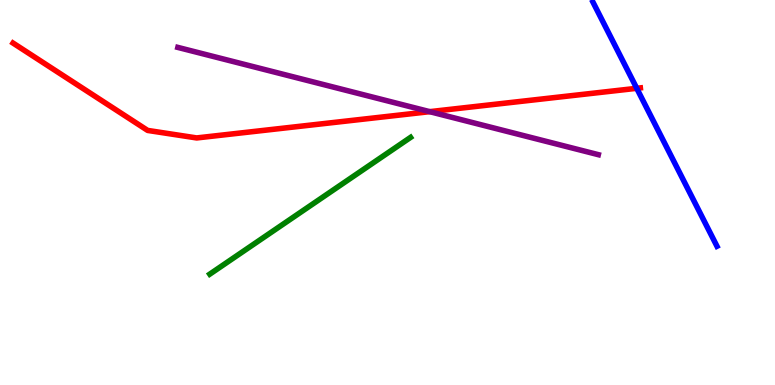[{'lines': ['blue', 'red'], 'intersections': [{'x': 8.22, 'y': 7.71}]}, {'lines': ['green', 'red'], 'intersections': []}, {'lines': ['purple', 'red'], 'intersections': [{'x': 5.54, 'y': 7.1}]}, {'lines': ['blue', 'green'], 'intersections': []}, {'lines': ['blue', 'purple'], 'intersections': []}, {'lines': ['green', 'purple'], 'intersections': []}]